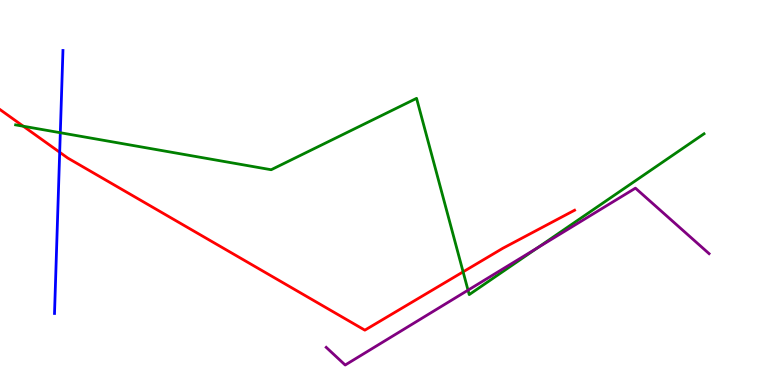[{'lines': ['blue', 'red'], 'intersections': [{'x': 0.77, 'y': 6.05}]}, {'lines': ['green', 'red'], 'intersections': [{'x': 0.301, 'y': 6.72}, {'x': 5.98, 'y': 2.94}]}, {'lines': ['purple', 'red'], 'intersections': []}, {'lines': ['blue', 'green'], 'intersections': [{'x': 0.778, 'y': 6.55}]}, {'lines': ['blue', 'purple'], 'intersections': []}, {'lines': ['green', 'purple'], 'intersections': [{'x': 6.04, 'y': 2.46}, {'x': 6.94, 'y': 3.56}]}]